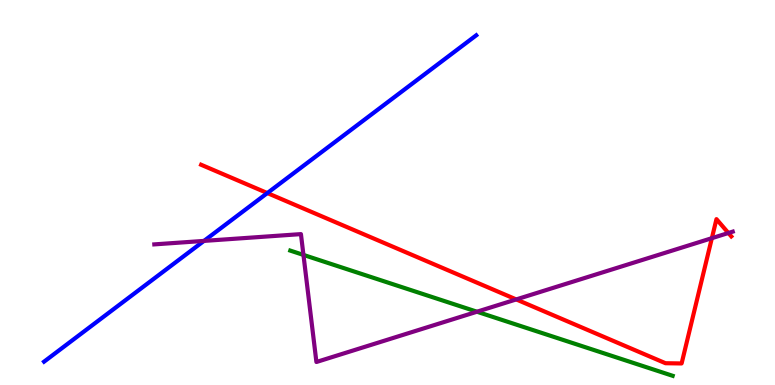[{'lines': ['blue', 'red'], 'intersections': [{'x': 3.45, 'y': 4.99}]}, {'lines': ['green', 'red'], 'intersections': []}, {'lines': ['purple', 'red'], 'intersections': [{'x': 6.66, 'y': 2.22}, {'x': 9.19, 'y': 3.81}, {'x': 9.4, 'y': 3.95}]}, {'lines': ['blue', 'green'], 'intersections': []}, {'lines': ['blue', 'purple'], 'intersections': [{'x': 2.63, 'y': 3.74}]}, {'lines': ['green', 'purple'], 'intersections': [{'x': 3.92, 'y': 3.38}, {'x': 6.15, 'y': 1.9}]}]